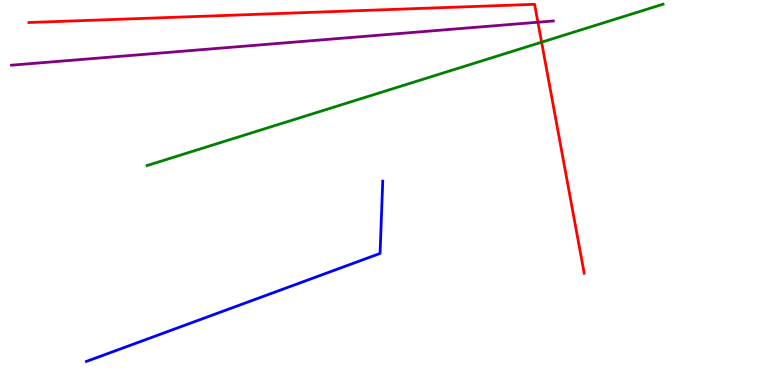[{'lines': ['blue', 'red'], 'intersections': []}, {'lines': ['green', 'red'], 'intersections': [{'x': 6.99, 'y': 8.9}]}, {'lines': ['purple', 'red'], 'intersections': [{'x': 6.94, 'y': 9.42}]}, {'lines': ['blue', 'green'], 'intersections': []}, {'lines': ['blue', 'purple'], 'intersections': []}, {'lines': ['green', 'purple'], 'intersections': []}]